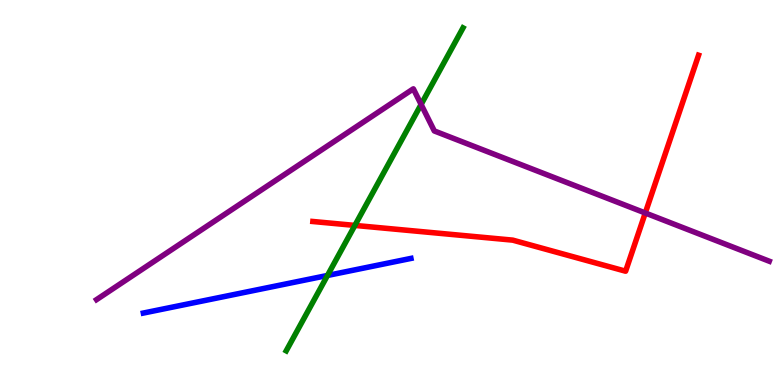[{'lines': ['blue', 'red'], 'intersections': []}, {'lines': ['green', 'red'], 'intersections': [{'x': 4.58, 'y': 4.15}]}, {'lines': ['purple', 'red'], 'intersections': [{'x': 8.33, 'y': 4.47}]}, {'lines': ['blue', 'green'], 'intersections': [{'x': 4.23, 'y': 2.85}]}, {'lines': ['blue', 'purple'], 'intersections': []}, {'lines': ['green', 'purple'], 'intersections': [{'x': 5.43, 'y': 7.29}]}]